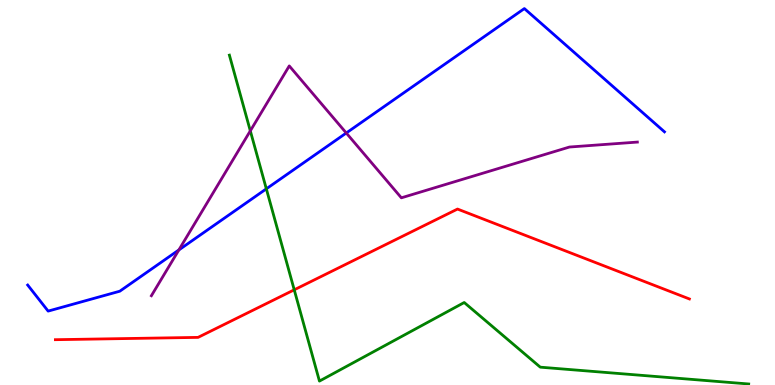[{'lines': ['blue', 'red'], 'intersections': []}, {'lines': ['green', 'red'], 'intersections': [{'x': 3.8, 'y': 2.47}]}, {'lines': ['purple', 'red'], 'intersections': []}, {'lines': ['blue', 'green'], 'intersections': [{'x': 3.44, 'y': 5.1}]}, {'lines': ['blue', 'purple'], 'intersections': [{'x': 2.31, 'y': 3.51}, {'x': 4.47, 'y': 6.55}]}, {'lines': ['green', 'purple'], 'intersections': [{'x': 3.23, 'y': 6.6}]}]